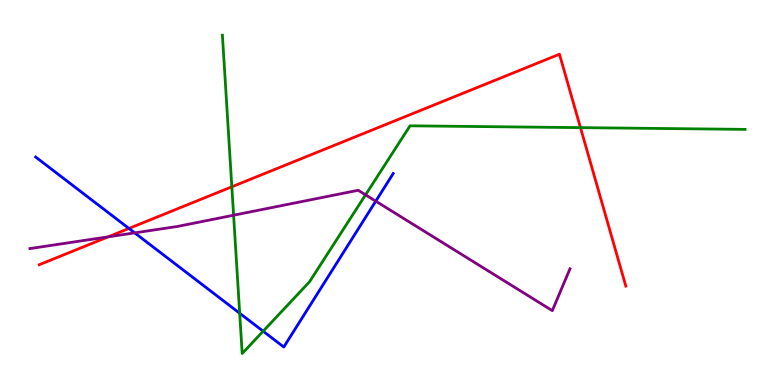[{'lines': ['blue', 'red'], 'intersections': [{'x': 1.66, 'y': 4.07}]}, {'lines': ['green', 'red'], 'intersections': [{'x': 2.99, 'y': 5.15}, {'x': 7.49, 'y': 6.68}]}, {'lines': ['purple', 'red'], 'intersections': [{'x': 1.4, 'y': 3.85}]}, {'lines': ['blue', 'green'], 'intersections': [{'x': 3.09, 'y': 1.86}, {'x': 3.4, 'y': 1.4}]}, {'lines': ['blue', 'purple'], 'intersections': [{'x': 1.74, 'y': 3.95}, {'x': 4.85, 'y': 4.77}]}, {'lines': ['green', 'purple'], 'intersections': [{'x': 3.01, 'y': 4.41}, {'x': 4.72, 'y': 4.94}]}]